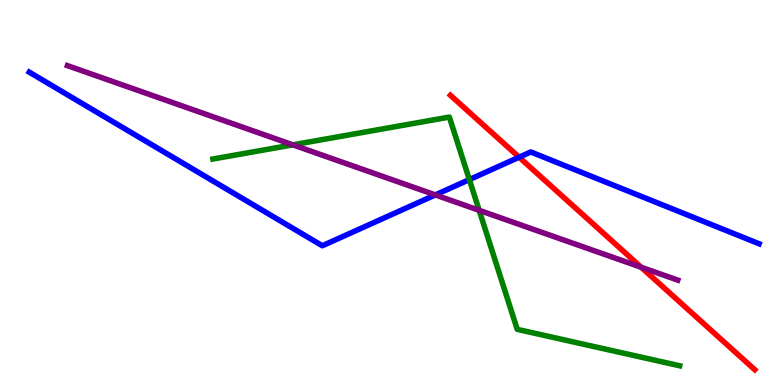[{'lines': ['blue', 'red'], 'intersections': [{'x': 6.7, 'y': 5.92}]}, {'lines': ['green', 'red'], 'intersections': []}, {'lines': ['purple', 'red'], 'intersections': [{'x': 8.27, 'y': 3.06}]}, {'lines': ['blue', 'green'], 'intersections': [{'x': 6.06, 'y': 5.34}]}, {'lines': ['blue', 'purple'], 'intersections': [{'x': 5.62, 'y': 4.94}]}, {'lines': ['green', 'purple'], 'intersections': [{'x': 3.78, 'y': 6.24}, {'x': 6.18, 'y': 4.54}]}]